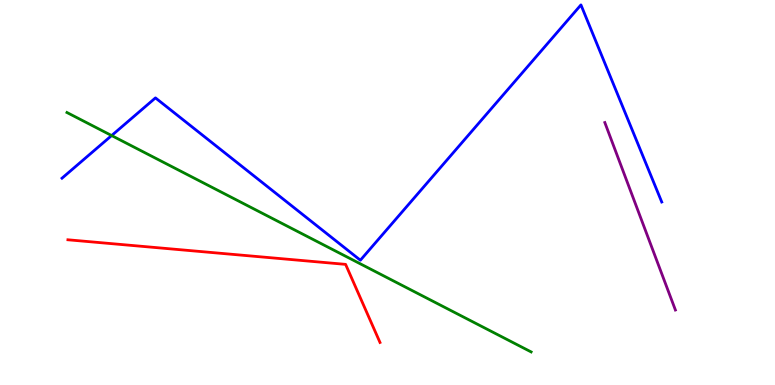[{'lines': ['blue', 'red'], 'intersections': []}, {'lines': ['green', 'red'], 'intersections': []}, {'lines': ['purple', 'red'], 'intersections': []}, {'lines': ['blue', 'green'], 'intersections': [{'x': 1.44, 'y': 6.48}]}, {'lines': ['blue', 'purple'], 'intersections': []}, {'lines': ['green', 'purple'], 'intersections': []}]